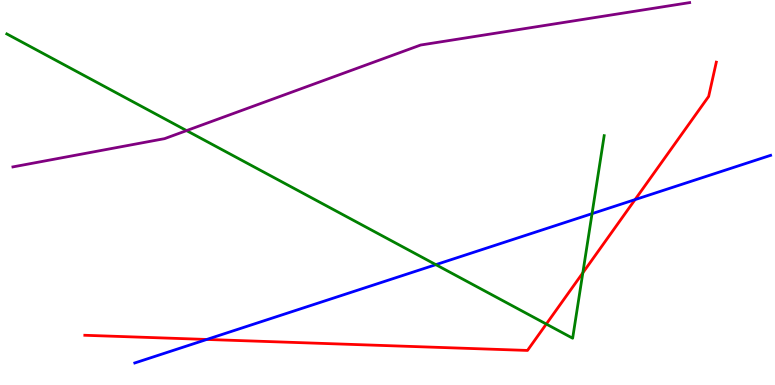[{'lines': ['blue', 'red'], 'intersections': [{'x': 2.67, 'y': 1.18}, {'x': 8.19, 'y': 4.82}]}, {'lines': ['green', 'red'], 'intersections': [{'x': 7.05, 'y': 1.58}, {'x': 7.52, 'y': 2.91}]}, {'lines': ['purple', 'red'], 'intersections': []}, {'lines': ['blue', 'green'], 'intersections': [{'x': 5.62, 'y': 3.13}, {'x': 7.64, 'y': 4.45}]}, {'lines': ['blue', 'purple'], 'intersections': []}, {'lines': ['green', 'purple'], 'intersections': [{'x': 2.41, 'y': 6.61}]}]